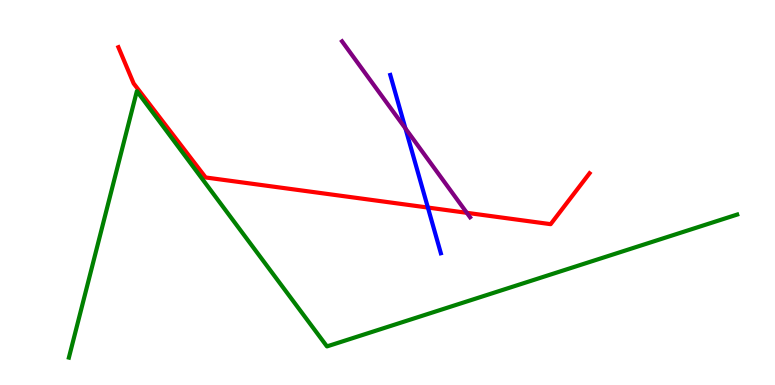[{'lines': ['blue', 'red'], 'intersections': [{'x': 5.52, 'y': 4.61}]}, {'lines': ['green', 'red'], 'intersections': []}, {'lines': ['purple', 'red'], 'intersections': [{'x': 6.02, 'y': 4.47}]}, {'lines': ['blue', 'green'], 'intersections': []}, {'lines': ['blue', 'purple'], 'intersections': [{'x': 5.23, 'y': 6.66}]}, {'lines': ['green', 'purple'], 'intersections': []}]